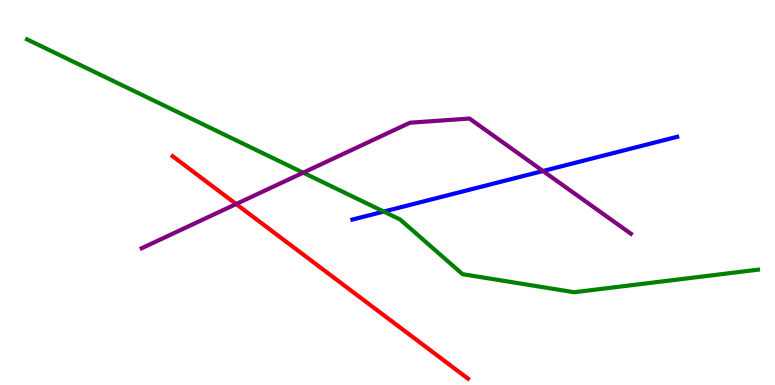[{'lines': ['blue', 'red'], 'intersections': []}, {'lines': ['green', 'red'], 'intersections': []}, {'lines': ['purple', 'red'], 'intersections': [{'x': 3.05, 'y': 4.7}]}, {'lines': ['blue', 'green'], 'intersections': [{'x': 4.95, 'y': 4.5}]}, {'lines': ['blue', 'purple'], 'intersections': [{'x': 7.01, 'y': 5.56}]}, {'lines': ['green', 'purple'], 'intersections': [{'x': 3.91, 'y': 5.51}]}]